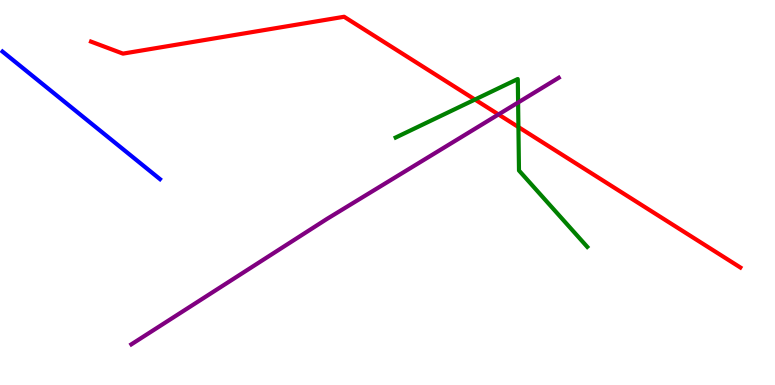[{'lines': ['blue', 'red'], 'intersections': []}, {'lines': ['green', 'red'], 'intersections': [{'x': 6.13, 'y': 7.41}, {'x': 6.69, 'y': 6.7}]}, {'lines': ['purple', 'red'], 'intersections': [{'x': 6.43, 'y': 7.03}]}, {'lines': ['blue', 'green'], 'intersections': []}, {'lines': ['blue', 'purple'], 'intersections': []}, {'lines': ['green', 'purple'], 'intersections': [{'x': 6.69, 'y': 7.34}]}]